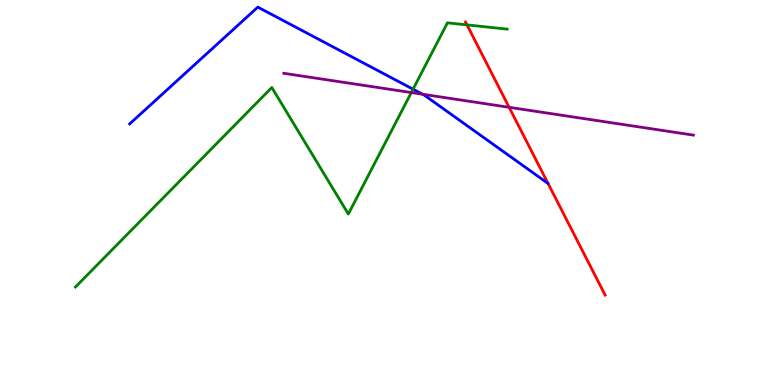[{'lines': ['blue', 'red'], 'intersections': []}, {'lines': ['green', 'red'], 'intersections': [{'x': 6.03, 'y': 9.35}]}, {'lines': ['purple', 'red'], 'intersections': [{'x': 6.57, 'y': 7.21}]}, {'lines': ['blue', 'green'], 'intersections': [{'x': 5.33, 'y': 7.68}]}, {'lines': ['blue', 'purple'], 'intersections': [{'x': 5.45, 'y': 7.55}]}, {'lines': ['green', 'purple'], 'intersections': [{'x': 5.31, 'y': 7.6}]}]